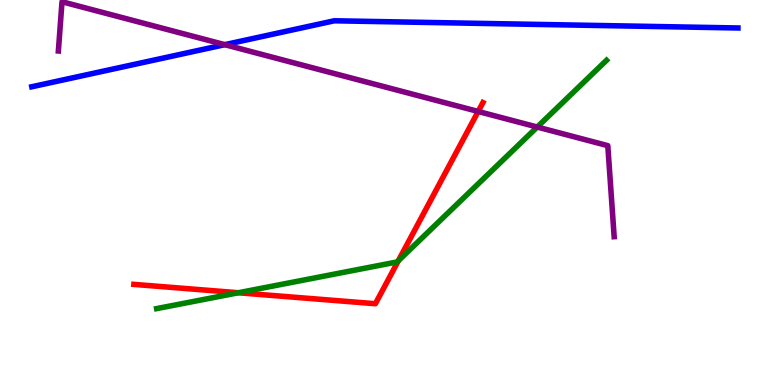[{'lines': ['blue', 'red'], 'intersections': []}, {'lines': ['green', 'red'], 'intersections': [{'x': 3.08, 'y': 2.4}, {'x': 5.14, 'y': 3.23}]}, {'lines': ['purple', 'red'], 'intersections': [{'x': 6.17, 'y': 7.1}]}, {'lines': ['blue', 'green'], 'intersections': []}, {'lines': ['blue', 'purple'], 'intersections': [{'x': 2.9, 'y': 8.84}]}, {'lines': ['green', 'purple'], 'intersections': [{'x': 6.93, 'y': 6.7}]}]